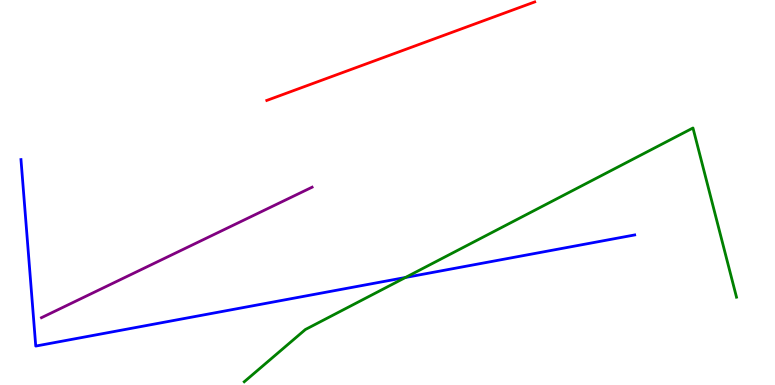[{'lines': ['blue', 'red'], 'intersections': []}, {'lines': ['green', 'red'], 'intersections': []}, {'lines': ['purple', 'red'], 'intersections': []}, {'lines': ['blue', 'green'], 'intersections': [{'x': 5.23, 'y': 2.79}]}, {'lines': ['blue', 'purple'], 'intersections': []}, {'lines': ['green', 'purple'], 'intersections': []}]